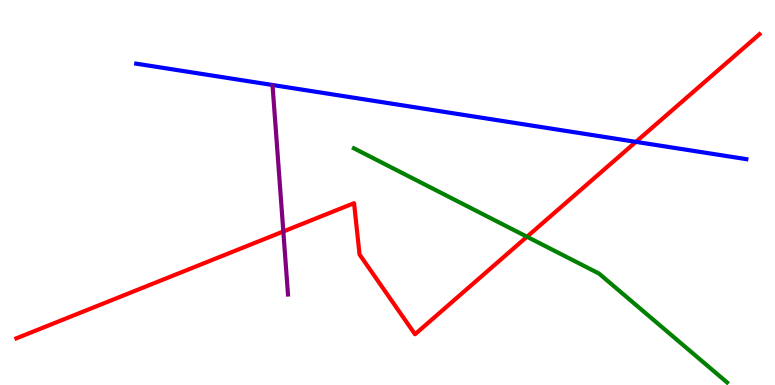[{'lines': ['blue', 'red'], 'intersections': [{'x': 8.21, 'y': 6.32}]}, {'lines': ['green', 'red'], 'intersections': [{'x': 6.8, 'y': 3.85}]}, {'lines': ['purple', 'red'], 'intersections': [{'x': 3.66, 'y': 3.99}]}, {'lines': ['blue', 'green'], 'intersections': []}, {'lines': ['blue', 'purple'], 'intersections': []}, {'lines': ['green', 'purple'], 'intersections': []}]